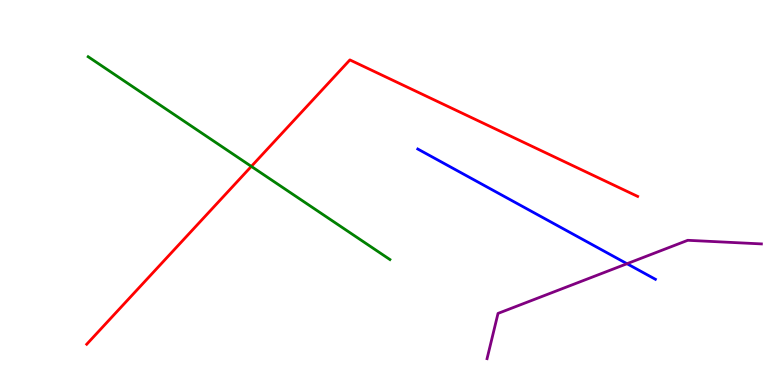[{'lines': ['blue', 'red'], 'intersections': []}, {'lines': ['green', 'red'], 'intersections': [{'x': 3.24, 'y': 5.68}]}, {'lines': ['purple', 'red'], 'intersections': []}, {'lines': ['blue', 'green'], 'intersections': []}, {'lines': ['blue', 'purple'], 'intersections': [{'x': 8.09, 'y': 3.15}]}, {'lines': ['green', 'purple'], 'intersections': []}]